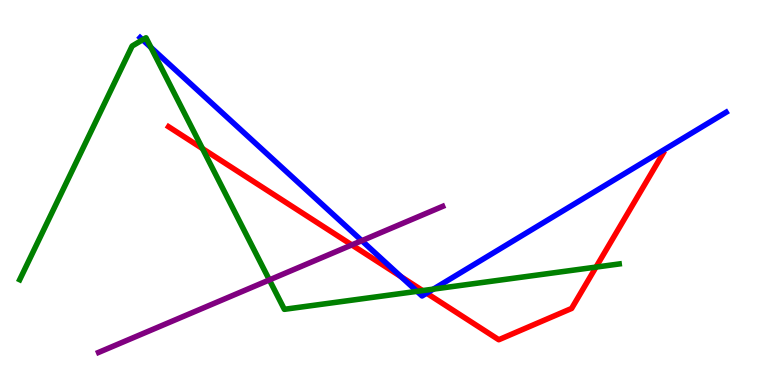[{'lines': ['blue', 'red'], 'intersections': [{'x': 5.18, 'y': 2.81}, {'x': 5.5, 'y': 2.38}]}, {'lines': ['green', 'red'], 'intersections': [{'x': 2.61, 'y': 6.14}, {'x': 5.45, 'y': 2.45}, {'x': 7.69, 'y': 3.06}]}, {'lines': ['purple', 'red'], 'intersections': [{'x': 4.54, 'y': 3.64}]}, {'lines': ['blue', 'green'], 'intersections': [{'x': 1.84, 'y': 8.97}, {'x': 1.95, 'y': 8.77}, {'x': 5.38, 'y': 2.43}, {'x': 5.59, 'y': 2.49}]}, {'lines': ['blue', 'purple'], 'intersections': [{'x': 4.67, 'y': 3.75}]}, {'lines': ['green', 'purple'], 'intersections': [{'x': 3.48, 'y': 2.73}]}]